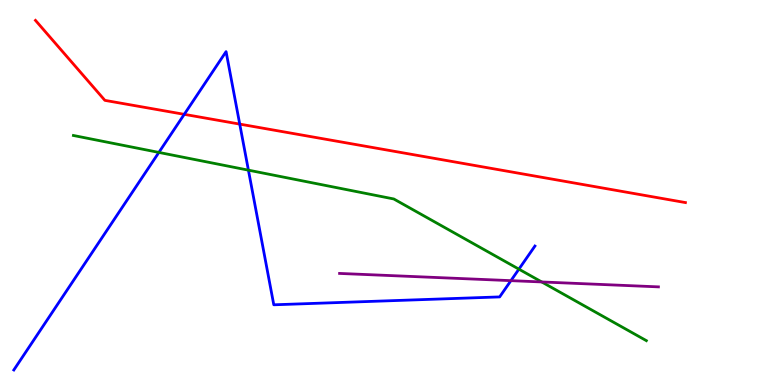[{'lines': ['blue', 'red'], 'intersections': [{'x': 2.38, 'y': 7.03}, {'x': 3.09, 'y': 6.78}]}, {'lines': ['green', 'red'], 'intersections': []}, {'lines': ['purple', 'red'], 'intersections': []}, {'lines': ['blue', 'green'], 'intersections': [{'x': 2.05, 'y': 6.04}, {'x': 3.21, 'y': 5.58}, {'x': 6.7, 'y': 3.01}]}, {'lines': ['blue', 'purple'], 'intersections': [{'x': 6.59, 'y': 2.71}]}, {'lines': ['green', 'purple'], 'intersections': [{'x': 6.99, 'y': 2.68}]}]